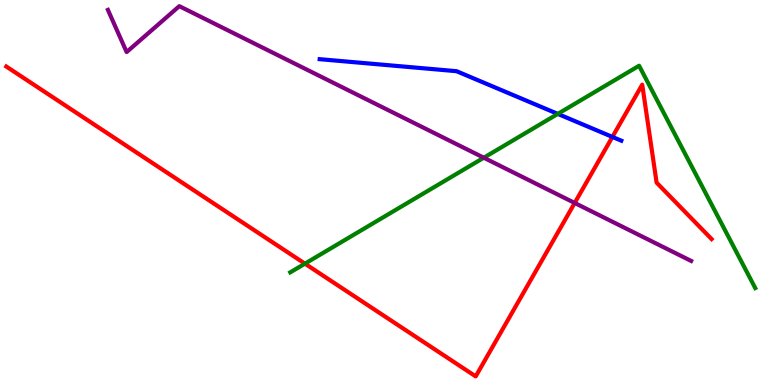[{'lines': ['blue', 'red'], 'intersections': [{'x': 7.9, 'y': 6.44}]}, {'lines': ['green', 'red'], 'intersections': [{'x': 3.93, 'y': 3.15}]}, {'lines': ['purple', 'red'], 'intersections': [{'x': 7.42, 'y': 4.73}]}, {'lines': ['blue', 'green'], 'intersections': [{'x': 7.2, 'y': 7.04}]}, {'lines': ['blue', 'purple'], 'intersections': []}, {'lines': ['green', 'purple'], 'intersections': [{'x': 6.24, 'y': 5.9}]}]